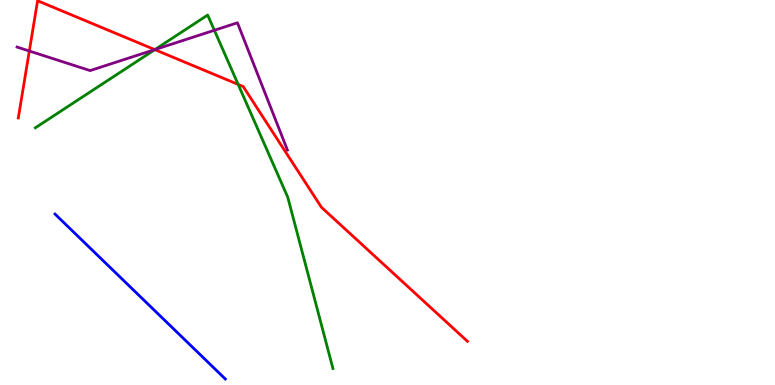[{'lines': ['blue', 'red'], 'intersections': []}, {'lines': ['green', 'red'], 'intersections': [{'x': 2.0, 'y': 8.71}, {'x': 3.07, 'y': 7.81}]}, {'lines': ['purple', 'red'], 'intersections': [{'x': 0.378, 'y': 8.68}, {'x': 2.0, 'y': 8.71}]}, {'lines': ['blue', 'green'], 'intersections': []}, {'lines': ['blue', 'purple'], 'intersections': []}, {'lines': ['green', 'purple'], 'intersections': [{'x': 2.0, 'y': 8.71}, {'x': 2.77, 'y': 9.21}]}]